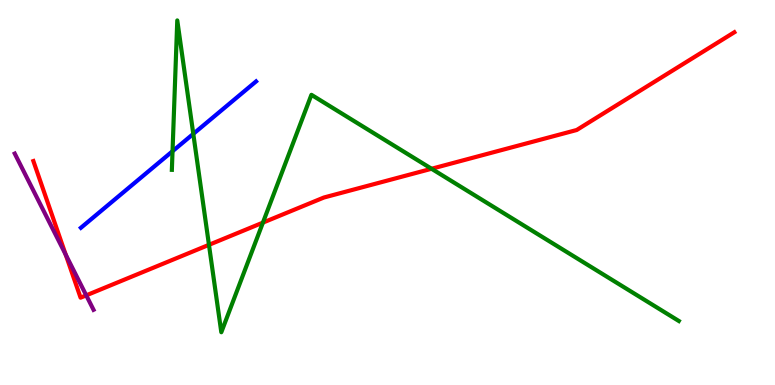[{'lines': ['blue', 'red'], 'intersections': []}, {'lines': ['green', 'red'], 'intersections': [{'x': 2.7, 'y': 3.64}, {'x': 3.39, 'y': 4.22}, {'x': 5.57, 'y': 5.62}]}, {'lines': ['purple', 'red'], 'intersections': [{'x': 0.848, 'y': 3.39}, {'x': 1.11, 'y': 2.33}]}, {'lines': ['blue', 'green'], 'intersections': [{'x': 2.23, 'y': 6.07}, {'x': 2.49, 'y': 6.52}]}, {'lines': ['blue', 'purple'], 'intersections': []}, {'lines': ['green', 'purple'], 'intersections': []}]